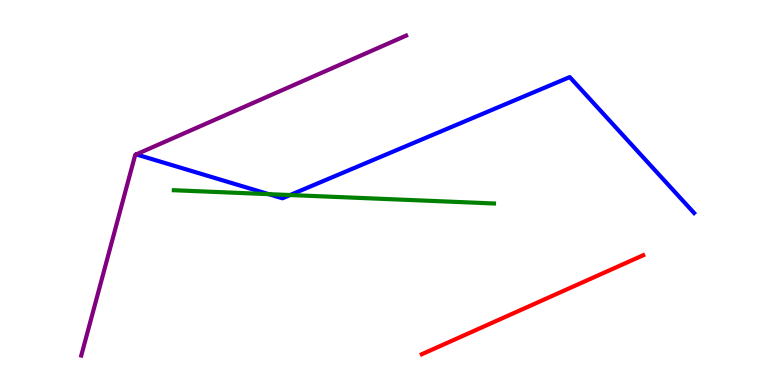[{'lines': ['blue', 'red'], 'intersections': []}, {'lines': ['green', 'red'], 'intersections': []}, {'lines': ['purple', 'red'], 'intersections': []}, {'lines': ['blue', 'green'], 'intersections': [{'x': 3.47, 'y': 4.96}, {'x': 3.74, 'y': 4.93}]}, {'lines': ['blue', 'purple'], 'intersections': []}, {'lines': ['green', 'purple'], 'intersections': []}]